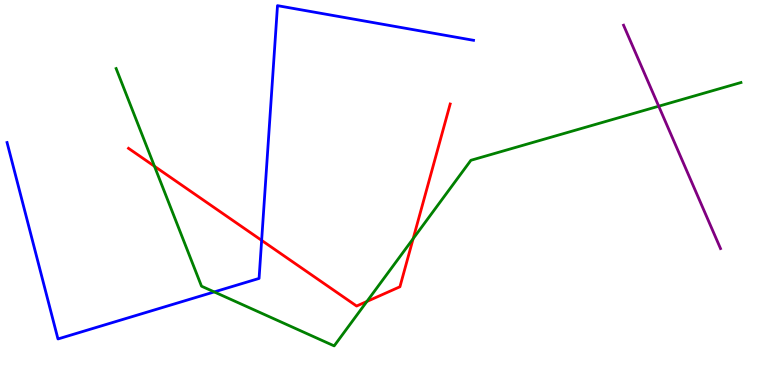[{'lines': ['blue', 'red'], 'intersections': [{'x': 3.38, 'y': 3.76}]}, {'lines': ['green', 'red'], 'intersections': [{'x': 1.99, 'y': 5.68}, {'x': 4.73, 'y': 2.17}, {'x': 5.33, 'y': 3.8}]}, {'lines': ['purple', 'red'], 'intersections': []}, {'lines': ['blue', 'green'], 'intersections': [{'x': 2.76, 'y': 2.42}]}, {'lines': ['blue', 'purple'], 'intersections': []}, {'lines': ['green', 'purple'], 'intersections': [{'x': 8.5, 'y': 7.24}]}]